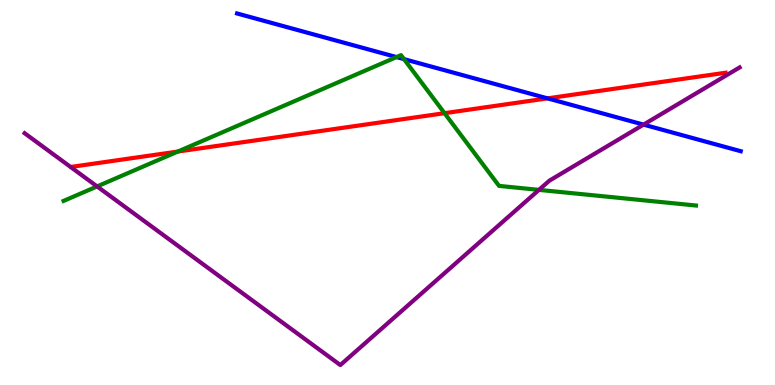[{'lines': ['blue', 'red'], 'intersections': [{'x': 7.06, 'y': 7.45}]}, {'lines': ['green', 'red'], 'intersections': [{'x': 2.29, 'y': 6.06}, {'x': 5.74, 'y': 7.06}]}, {'lines': ['purple', 'red'], 'intersections': []}, {'lines': ['blue', 'green'], 'intersections': [{'x': 5.12, 'y': 8.52}, {'x': 5.21, 'y': 8.46}]}, {'lines': ['blue', 'purple'], 'intersections': [{'x': 8.3, 'y': 6.76}]}, {'lines': ['green', 'purple'], 'intersections': [{'x': 1.25, 'y': 5.16}, {'x': 6.95, 'y': 5.07}]}]